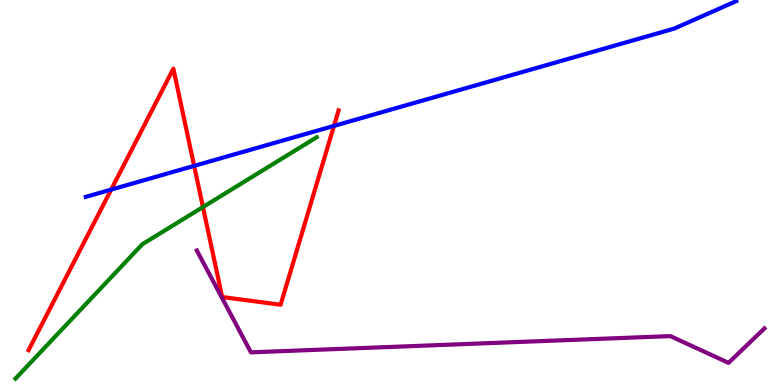[{'lines': ['blue', 'red'], 'intersections': [{'x': 1.43, 'y': 5.08}, {'x': 2.51, 'y': 5.69}, {'x': 4.31, 'y': 6.73}]}, {'lines': ['green', 'red'], 'intersections': [{'x': 2.62, 'y': 4.62}]}, {'lines': ['purple', 'red'], 'intersections': []}, {'lines': ['blue', 'green'], 'intersections': []}, {'lines': ['blue', 'purple'], 'intersections': []}, {'lines': ['green', 'purple'], 'intersections': []}]